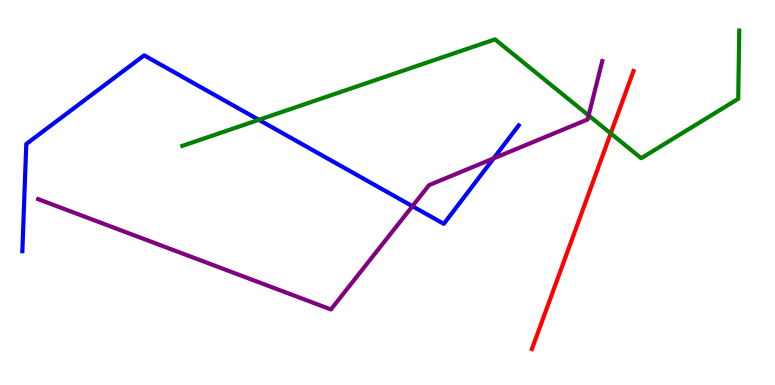[{'lines': ['blue', 'red'], 'intersections': []}, {'lines': ['green', 'red'], 'intersections': [{'x': 7.88, 'y': 6.53}]}, {'lines': ['purple', 'red'], 'intersections': []}, {'lines': ['blue', 'green'], 'intersections': [{'x': 3.34, 'y': 6.89}]}, {'lines': ['blue', 'purple'], 'intersections': [{'x': 5.32, 'y': 4.64}, {'x': 6.37, 'y': 5.89}]}, {'lines': ['green', 'purple'], 'intersections': [{'x': 7.6, 'y': 7.0}]}]